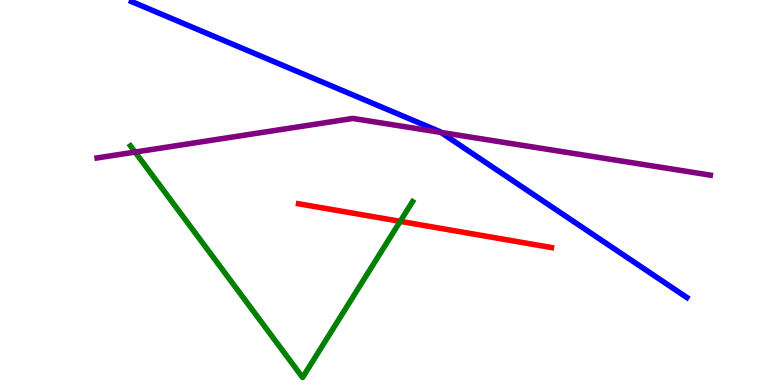[{'lines': ['blue', 'red'], 'intersections': []}, {'lines': ['green', 'red'], 'intersections': [{'x': 5.16, 'y': 4.25}]}, {'lines': ['purple', 'red'], 'intersections': []}, {'lines': ['blue', 'green'], 'intersections': []}, {'lines': ['blue', 'purple'], 'intersections': [{'x': 5.69, 'y': 6.56}]}, {'lines': ['green', 'purple'], 'intersections': [{'x': 1.74, 'y': 6.05}]}]